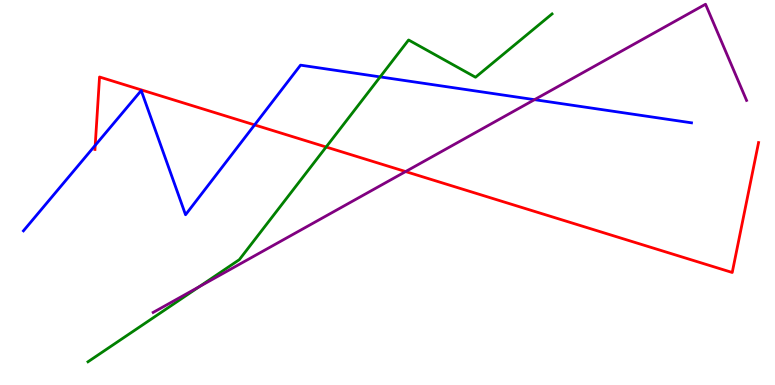[{'lines': ['blue', 'red'], 'intersections': [{'x': 1.23, 'y': 6.22}, {'x': 3.29, 'y': 6.76}]}, {'lines': ['green', 'red'], 'intersections': [{'x': 4.21, 'y': 6.18}]}, {'lines': ['purple', 'red'], 'intersections': [{'x': 5.23, 'y': 5.54}]}, {'lines': ['blue', 'green'], 'intersections': [{'x': 4.91, 'y': 8.0}]}, {'lines': ['blue', 'purple'], 'intersections': [{'x': 6.9, 'y': 7.41}]}, {'lines': ['green', 'purple'], 'intersections': [{'x': 2.57, 'y': 2.55}]}]